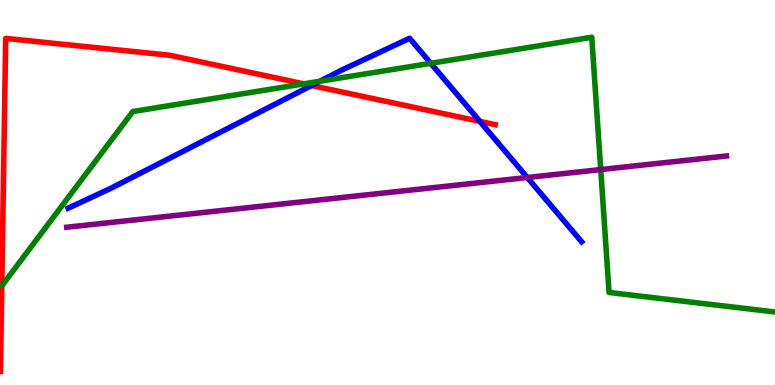[{'lines': ['blue', 'red'], 'intersections': [{'x': 4.02, 'y': 7.78}, {'x': 6.19, 'y': 6.85}]}, {'lines': ['green', 'red'], 'intersections': [{'x': 3.92, 'y': 7.82}]}, {'lines': ['purple', 'red'], 'intersections': []}, {'lines': ['blue', 'green'], 'intersections': [{'x': 4.13, 'y': 7.89}, {'x': 5.56, 'y': 8.36}]}, {'lines': ['blue', 'purple'], 'intersections': [{'x': 6.8, 'y': 5.39}]}, {'lines': ['green', 'purple'], 'intersections': [{'x': 7.75, 'y': 5.6}]}]